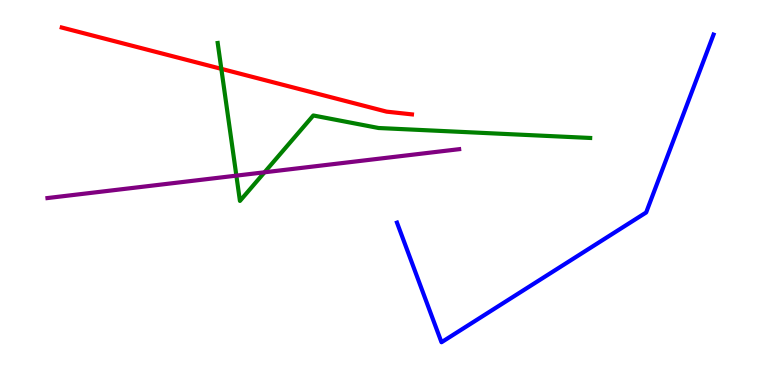[{'lines': ['blue', 'red'], 'intersections': []}, {'lines': ['green', 'red'], 'intersections': [{'x': 2.86, 'y': 8.21}]}, {'lines': ['purple', 'red'], 'intersections': []}, {'lines': ['blue', 'green'], 'intersections': []}, {'lines': ['blue', 'purple'], 'intersections': []}, {'lines': ['green', 'purple'], 'intersections': [{'x': 3.05, 'y': 5.44}, {'x': 3.41, 'y': 5.52}]}]